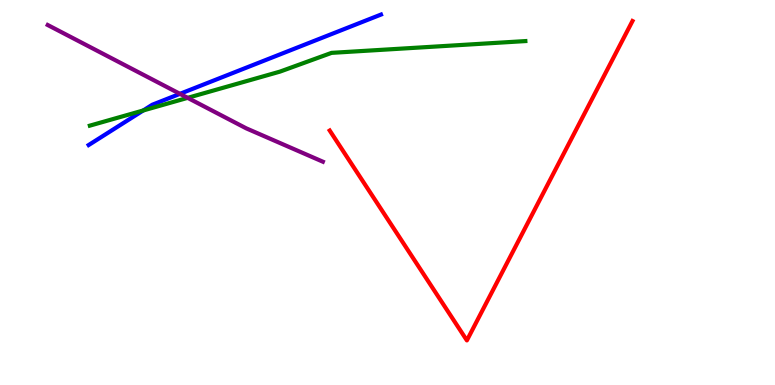[{'lines': ['blue', 'red'], 'intersections': []}, {'lines': ['green', 'red'], 'intersections': []}, {'lines': ['purple', 'red'], 'intersections': []}, {'lines': ['blue', 'green'], 'intersections': [{'x': 1.85, 'y': 7.13}]}, {'lines': ['blue', 'purple'], 'intersections': [{'x': 2.32, 'y': 7.56}]}, {'lines': ['green', 'purple'], 'intersections': [{'x': 2.42, 'y': 7.46}]}]